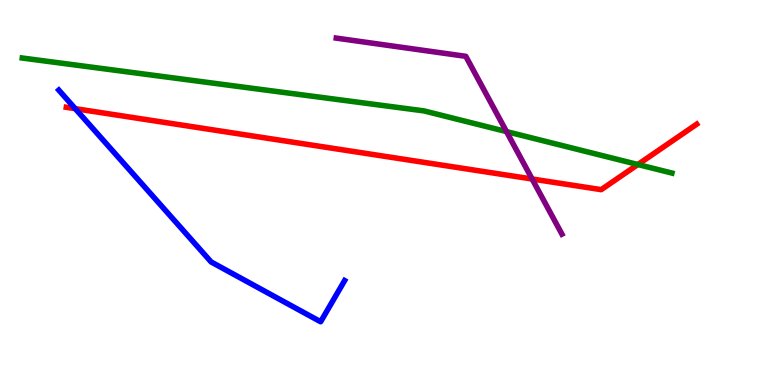[{'lines': ['blue', 'red'], 'intersections': [{'x': 0.971, 'y': 7.18}]}, {'lines': ['green', 'red'], 'intersections': [{'x': 8.23, 'y': 5.73}]}, {'lines': ['purple', 'red'], 'intersections': [{'x': 6.87, 'y': 5.35}]}, {'lines': ['blue', 'green'], 'intersections': []}, {'lines': ['blue', 'purple'], 'intersections': []}, {'lines': ['green', 'purple'], 'intersections': [{'x': 6.54, 'y': 6.58}]}]